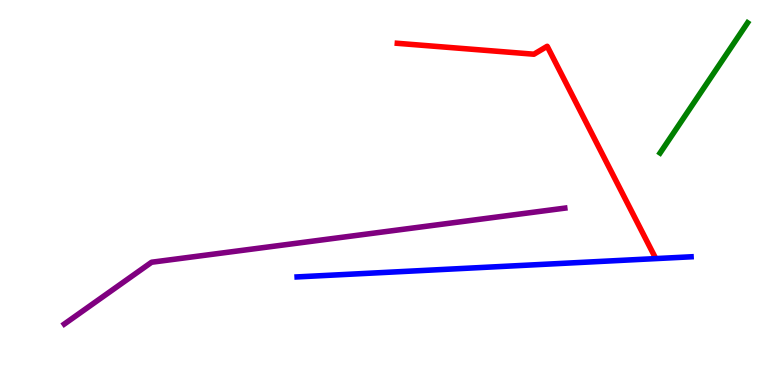[{'lines': ['blue', 'red'], 'intersections': []}, {'lines': ['green', 'red'], 'intersections': []}, {'lines': ['purple', 'red'], 'intersections': []}, {'lines': ['blue', 'green'], 'intersections': []}, {'lines': ['blue', 'purple'], 'intersections': []}, {'lines': ['green', 'purple'], 'intersections': []}]